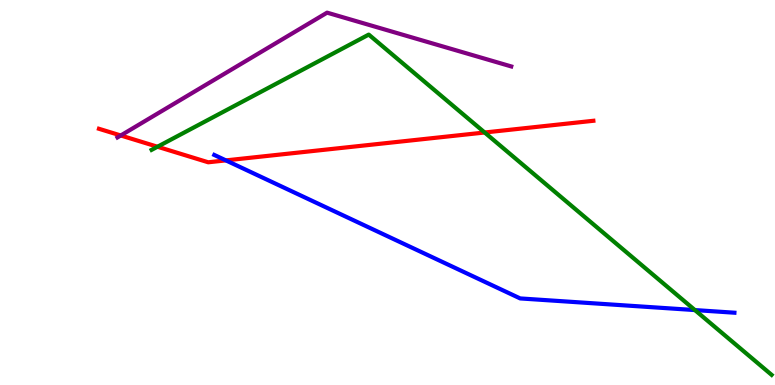[{'lines': ['blue', 'red'], 'intersections': [{'x': 2.91, 'y': 5.83}]}, {'lines': ['green', 'red'], 'intersections': [{'x': 2.03, 'y': 6.19}, {'x': 6.25, 'y': 6.56}]}, {'lines': ['purple', 'red'], 'intersections': [{'x': 1.56, 'y': 6.48}]}, {'lines': ['blue', 'green'], 'intersections': [{'x': 8.97, 'y': 1.95}]}, {'lines': ['blue', 'purple'], 'intersections': []}, {'lines': ['green', 'purple'], 'intersections': []}]